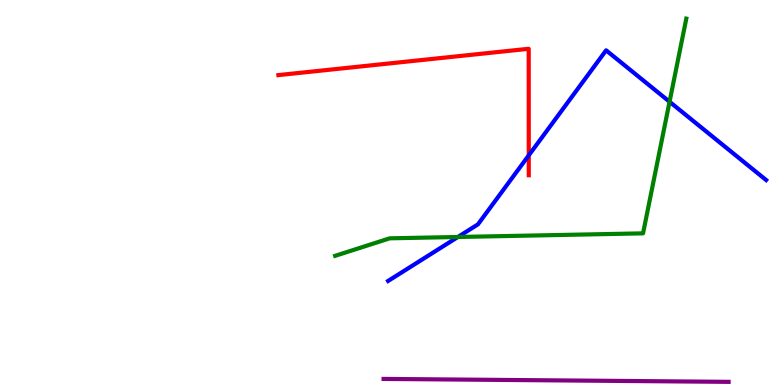[{'lines': ['blue', 'red'], 'intersections': [{'x': 6.82, 'y': 5.96}]}, {'lines': ['green', 'red'], 'intersections': []}, {'lines': ['purple', 'red'], 'intersections': []}, {'lines': ['blue', 'green'], 'intersections': [{'x': 5.91, 'y': 3.84}, {'x': 8.64, 'y': 7.36}]}, {'lines': ['blue', 'purple'], 'intersections': []}, {'lines': ['green', 'purple'], 'intersections': []}]